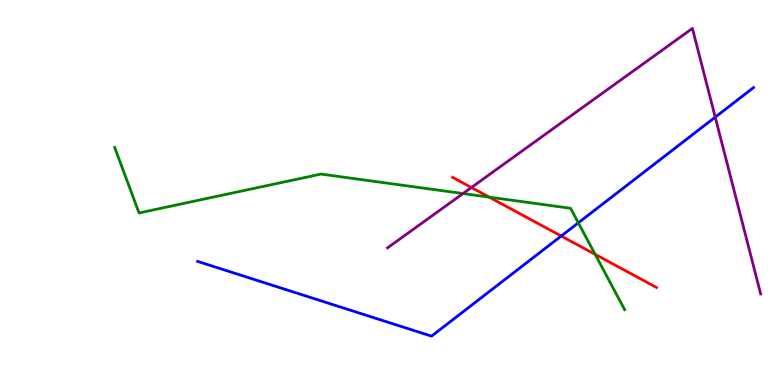[{'lines': ['blue', 'red'], 'intersections': [{'x': 7.24, 'y': 3.87}]}, {'lines': ['green', 'red'], 'intersections': [{'x': 6.31, 'y': 4.88}, {'x': 7.68, 'y': 3.39}]}, {'lines': ['purple', 'red'], 'intersections': [{'x': 6.08, 'y': 5.13}]}, {'lines': ['blue', 'green'], 'intersections': [{'x': 7.46, 'y': 4.21}]}, {'lines': ['blue', 'purple'], 'intersections': [{'x': 9.23, 'y': 6.96}]}, {'lines': ['green', 'purple'], 'intersections': [{'x': 5.97, 'y': 4.97}]}]